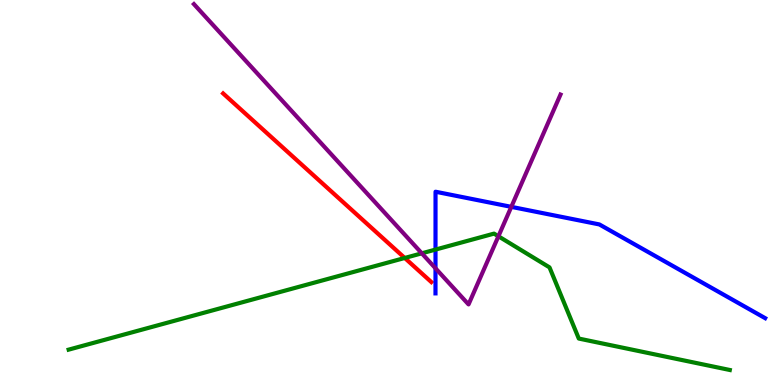[{'lines': ['blue', 'red'], 'intersections': []}, {'lines': ['green', 'red'], 'intersections': [{'x': 5.22, 'y': 3.3}]}, {'lines': ['purple', 'red'], 'intersections': []}, {'lines': ['blue', 'green'], 'intersections': [{'x': 5.62, 'y': 3.52}]}, {'lines': ['blue', 'purple'], 'intersections': [{'x': 5.62, 'y': 3.03}, {'x': 6.6, 'y': 4.63}]}, {'lines': ['green', 'purple'], 'intersections': [{'x': 5.44, 'y': 3.42}, {'x': 6.43, 'y': 3.86}]}]